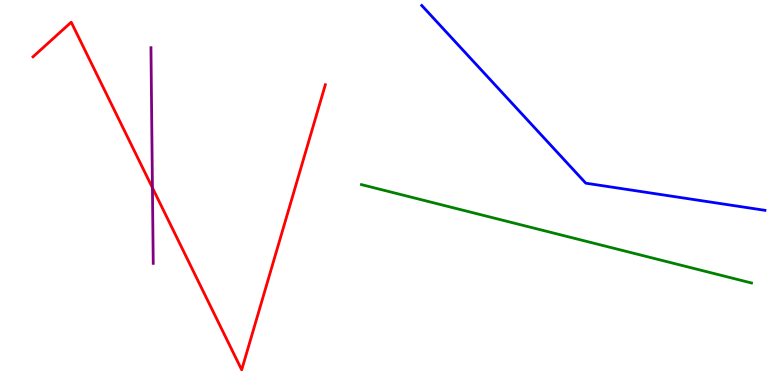[{'lines': ['blue', 'red'], 'intersections': []}, {'lines': ['green', 'red'], 'intersections': []}, {'lines': ['purple', 'red'], 'intersections': [{'x': 1.97, 'y': 5.12}]}, {'lines': ['blue', 'green'], 'intersections': []}, {'lines': ['blue', 'purple'], 'intersections': []}, {'lines': ['green', 'purple'], 'intersections': []}]